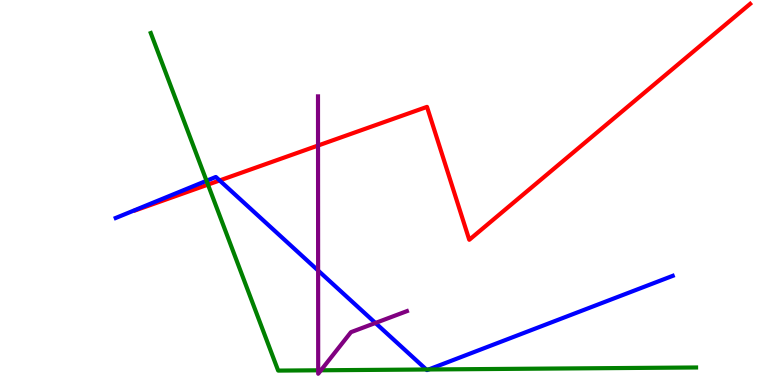[{'lines': ['blue', 'red'], 'intersections': [{'x': 2.83, 'y': 5.31}]}, {'lines': ['green', 'red'], 'intersections': [{'x': 2.68, 'y': 5.21}]}, {'lines': ['purple', 'red'], 'intersections': [{'x': 4.1, 'y': 6.22}]}, {'lines': ['blue', 'green'], 'intersections': [{'x': 2.66, 'y': 5.3}, {'x': 5.5, 'y': 0.403}, {'x': 5.53, 'y': 0.403}]}, {'lines': ['blue', 'purple'], 'intersections': [{'x': 4.1, 'y': 2.97}, {'x': 4.84, 'y': 1.61}]}, {'lines': ['green', 'purple'], 'intersections': [{'x': 4.11, 'y': 0.382}, {'x': 4.14, 'y': 0.382}]}]